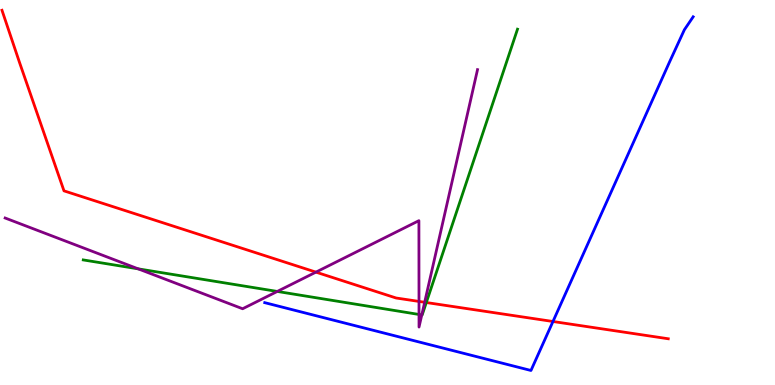[{'lines': ['blue', 'red'], 'intersections': [{'x': 7.14, 'y': 1.65}]}, {'lines': ['green', 'red'], 'intersections': [{'x': 5.5, 'y': 2.14}]}, {'lines': ['purple', 'red'], 'intersections': [{'x': 4.08, 'y': 2.93}, {'x': 5.41, 'y': 2.17}, {'x': 5.48, 'y': 2.15}]}, {'lines': ['blue', 'green'], 'intersections': []}, {'lines': ['blue', 'purple'], 'intersections': []}, {'lines': ['green', 'purple'], 'intersections': [{'x': 1.78, 'y': 3.02}, {'x': 3.58, 'y': 2.43}, {'x': 5.41, 'y': 1.83}, {'x': 5.44, 'y': 1.82}]}]